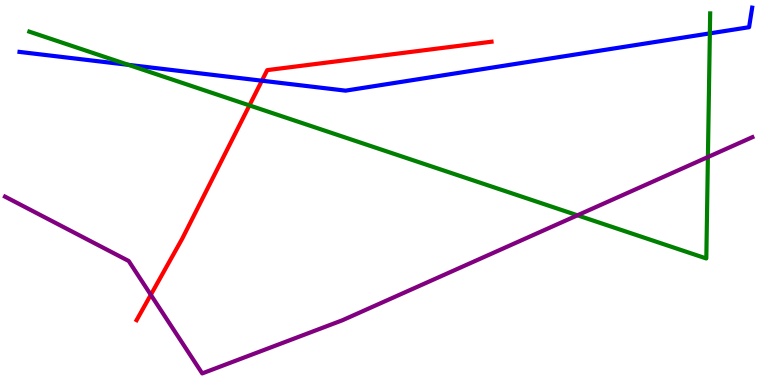[{'lines': ['blue', 'red'], 'intersections': [{'x': 3.38, 'y': 7.9}]}, {'lines': ['green', 'red'], 'intersections': [{'x': 3.22, 'y': 7.26}]}, {'lines': ['purple', 'red'], 'intersections': [{'x': 1.95, 'y': 2.34}]}, {'lines': ['blue', 'green'], 'intersections': [{'x': 1.66, 'y': 8.32}, {'x': 9.16, 'y': 9.13}]}, {'lines': ['blue', 'purple'], 'intersections': []}, {'lines': ['green', 'purple'], 'intersections': [{'x': 7.45, 'y': 4.41}, {'x': 9.13, 'y': 5.92}]}]